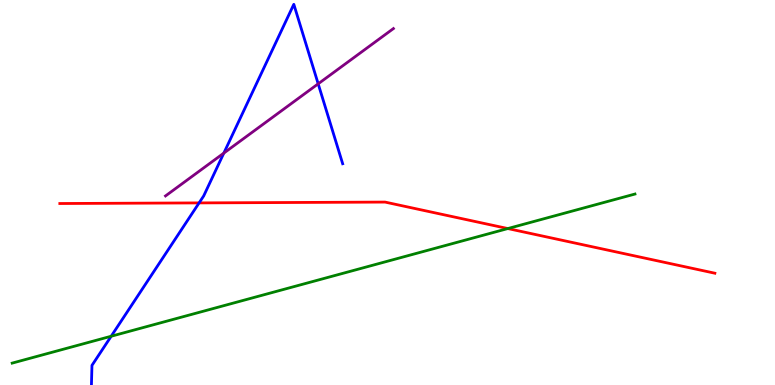[{'lines': ['blue', 'red'], 'intersections': [{'x': 2.57, 'y': 4.73}]}, {'lines': ['green', 'red'], 'intersections': [{'x': 6.55, 'y': 4.06}]}, {'lines': ['purple', 'red'], 'intersections': []}, {'lines': ['blue', 'green'], 'intersections': [{'x': 1.43, 'y': 1.27}]}, {'lines': ['blue', 'purple'], 'intersections': [{'x': 2.89, 'y': 6.02}, {'x': 4.11, 'y': 7.82}]}, {'lines': ['green', 'purple'], 'intersections': []}]